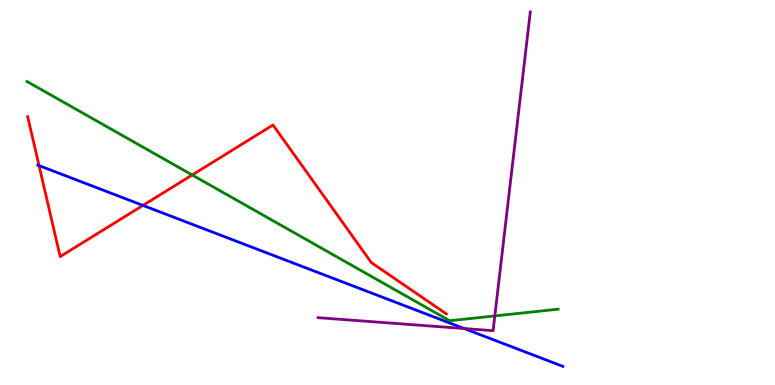[{'lines': ['blue', 'red'], 'intersections': [{'x': 0.504, 'y': 5.7}, {'x': 1.84, 'y': 4.66}]}, {'lines': ['green', 'red'], 'intersections': [{'x': 2.48, 'y': 5.46}]}, {'lines': ['purple', 'red'], 'intersections': []}, {'lines': ['blue', 'green'], 'intersections': []}, {'lines': ['blue', 'purple'], 'intersections': [{'x': 5.99, 'y': 1.47}]}, {'lines': ['green', 'purple'], 'intersections': [{'x': 6.38, 'y': 1.79}]}]